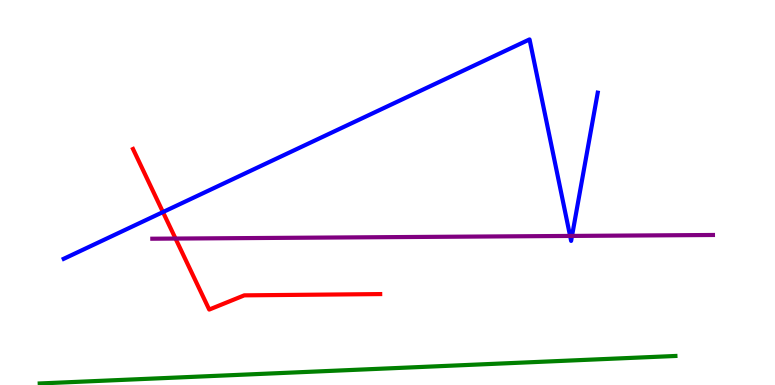[{'lines': ['blue', 'red'], 'intersections': [{'x': 2.1, 'y': 4.49}]}, {'lines': ['green', 'red'], 'intersections': []}, {'lines': ['purple', 'red'], 'intersections': [{'x': 2.26, 'y': 3.8}]}, {'lines': ['blue', 'green'], 'intersections': []}, {'lines': ['blue', 'purple'], 'intersections': [{'x': 7.36, 'y': 3.87}, {'x': 7.38, 'y': 3.87}]}, {'lines': ['green', 'purple'], 'intersections': []}]